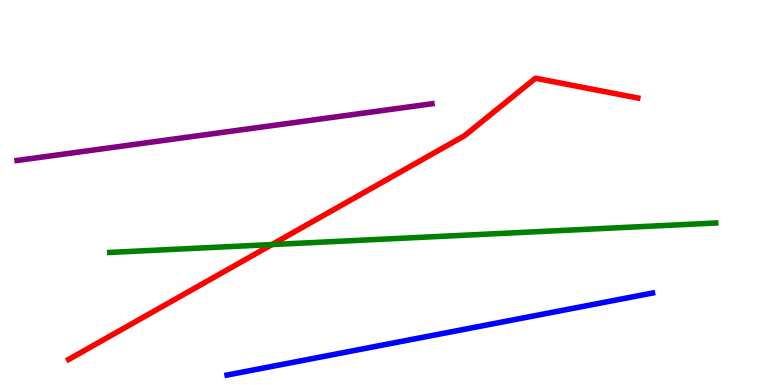[{'lines': ['blue', 'red'], 'intersections': []}, {'lines': ['green', 'red'], 'intersections': [{'x': 3.51, 'y': 3.65}]}, {'lines': ['purple', 'red'], 'intersections': []}, {'lines': ['blue', 'green'], 'intersections': []}, {'lines': ['blue', 'purple'], 'intersections': []}, {'lines': ['green', 'purple'], 'intersections': []}]